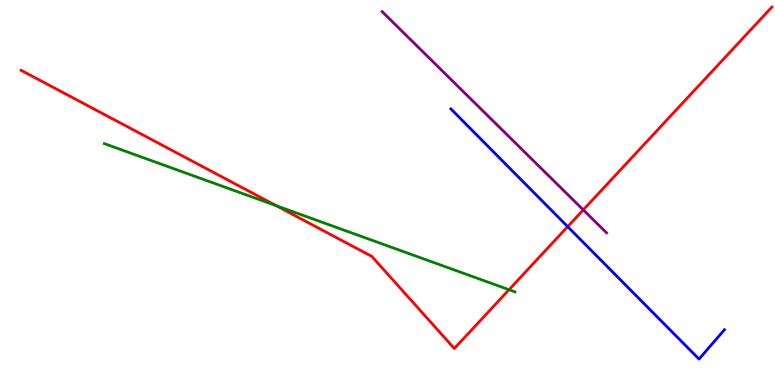[{'lines': ['blue', 'red'], 'intersections': [{'x': 7.32, 'y': 4.11}]}, {'lines': ['green', 'red'], 'intersections': [{'x': 3.56, 'y': 4.66}, {'x': 6.57, 'y': 2.48}]}, {'lines': ['purple', 'red'], 'intersections': [{'x': 7.53, 'y': 4.55}]}, {'lines': ['blue', 'green'], 'intersections': []}, {'lines': ['blue', 'purple'], 'intersections': []}, {'lines': ['green', 'purple'], 'intersections': []}]